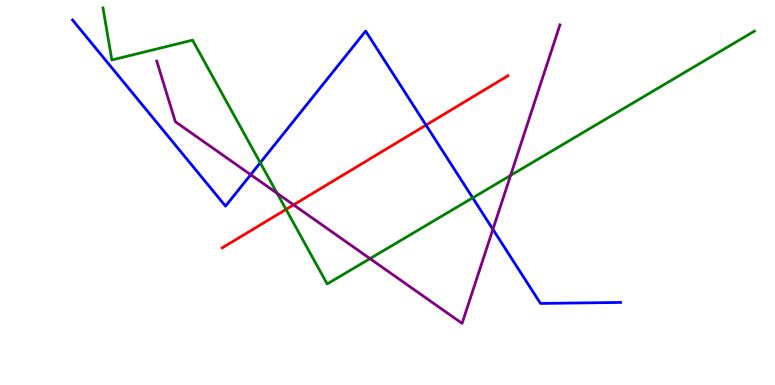[{'lines': ['blue', 'red'], 'intersections': [{'x': 5.5, 'y': 6.75}]}, {'lines': ['green', 'red'], 'intersections': [{'x': 3.69, 'y': 4.56}]}, {'lines': ['purple', 'red'], 'intersections': [{'x': 3.79, 'y': 4.68}]}, {'lines': ['blue', 'green'], 'intersections': [{'x': 3.36, 'y': 5.77}, {'x': 6.1, 'y': 4.86}]}, {'lines': ['blue', 'purple'], 'intersections': [{'x': 3.23, 'y': 5.46}, {'x': 6.36, 'y': 4.04}]}, {'lines': ['green', 'purple'], 'intersections': [{'x': 3.58, 'y': 4.98}, {'x': 4.77, 'y': 3.28}, {'x': 6.59, 'y': 5.44}]}]